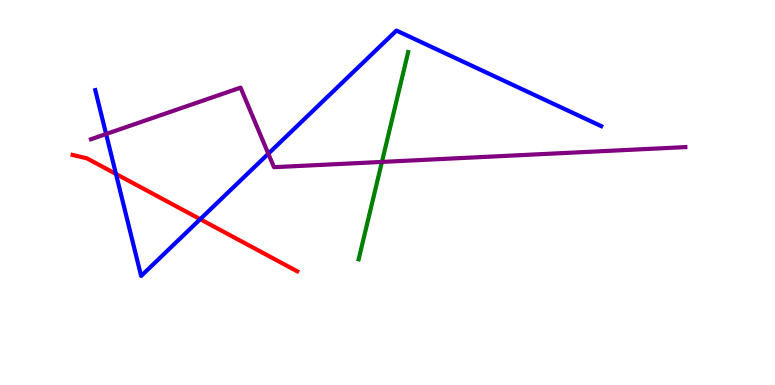[{'lines': ['blue', 'red'], 'intersections': [{'x': 1.5, 'y': 5.48}, {'x': 2.58, 'y': 4.31}]}, {'lines': ['green', 'red'], 'intersections': []}, {'lines': ['purple', 'red'], 'intersections': []}, {'lines': ['blue', 'green'], 'intersections': []}, {'lines': ['blue', 'purple'], 'intersections': [{'x': 1.37, 'y': 6.52}, {'x': 3.46, 'y': 6.01}]}, {'lines': ['green', 'purple'], 'intersections': [{'x': 4.93, 'y': 5.79}]}]